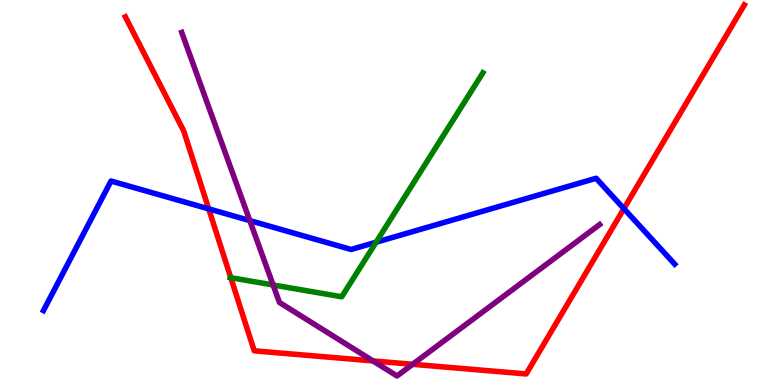[{'lines': ['blue', 'red'], 'intersections': [{'x': 2.69, 'y': 4.57}, {'x': 8.05, 'y': 4.58}]}, {'lines': ['green', 'red'], 'intersections': [{'x': 2.98, 'y': 2.79}]}, {'lines': ['purple', 'red'], 'intersections': [{'x': 4.81, 'y': 0.626}, {'x': 5.32, 'y': 0.538}]}, {'lines': ['blue', 'green'], 'intersections': [{'x': 4.85, 'y': 3.71}]}, {'lines': ['blue', 'purple'], 'intersections': [{'x': 3.22, 'y': 4.27}]}, {'lines': ['green', 'purple'], 'intersections': [{'x': 3.52, 'y': 2.6}]}]